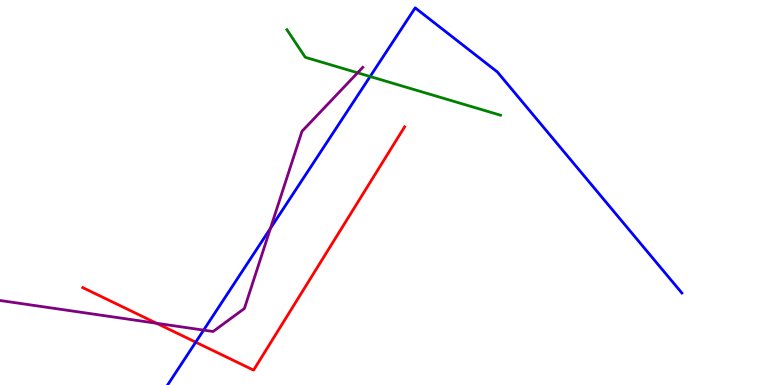[{'lines': ['blue', 'red'], 'intersections': [{'x': 2.53, 'y': 1.11}]}, {'lines': ['green', 'red'], 'intersections': []}, {'lines': ['purple', 'red'], 'intersections': [{'x': 2.02, 'y': 1.6}]}, {'lines': ['blue', 'green'], 'intersections': [{'x': 4.78, 'y': 8.01}]}, {'lines': ['blue', 'purple'], 'intersections': [{'x': 2.63, 'y': 1.43}, {'x': 3.49, 'y': 4.07}]}, {'lines': ['green', 'purple'], 'intersections': [{'x': 4.61, 'y': 8.11}]}]